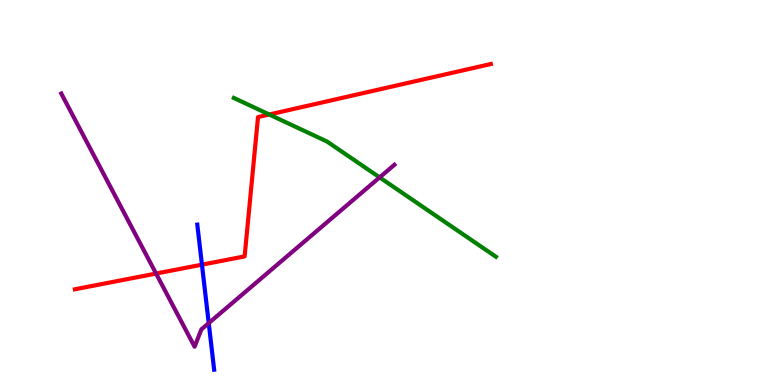[{'lines': ['blue', 'red'], 'intersections': [{'x': 2.61, 'y': 3.13}]}, {'lines': ['green', 'red'], 'intersections': [{'x': 3.47, 'y': 7.03}]}, {'lines': ['purple', 'red'], 'intersections': [{'x': 2.01, 'y': 2.89}]}, {'lines': ['blue', 'green'], 'intersections': []}, {'lines': ['blue', 'purple'], 'intersections': [{'x': 2.69, 'y': 1.61}]}, {'lines': ['green', 'purple'], 'intersections': [{'x': 4.9, 'y': 5.39}]}]